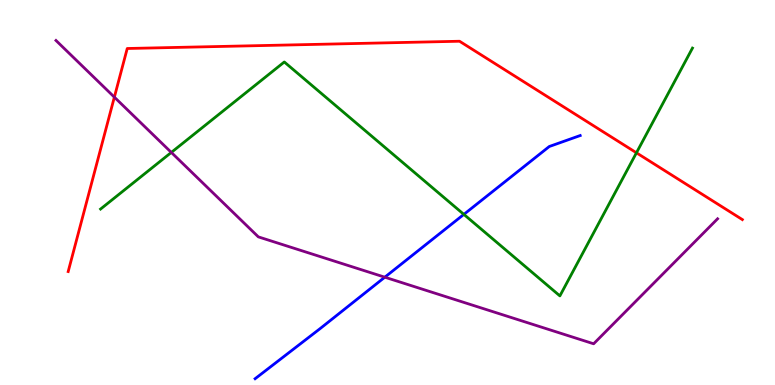[{'lines': ['blue', 'red'], 'intersections': []}, {'lines': ['green', 'red'], 'intersections': [{'x': 8.21, 'y': 6.03}]}, {'lines': ['purple', 'red'], 'intersections': [{'x': 1.48, 'y': 7.48}]}, {'lines': ['blue', 'green'], 'intersections': [{'x': 5.99, 'y': 4.43}]}, {'lines': ['blue', 'purple'], 'intersections': [{'x': 4.97, 'y': 2.8}]}, {'lines': ['green', 'purple'], 'intersections': [{'x': 2.21, 'y': 6.04}]}]